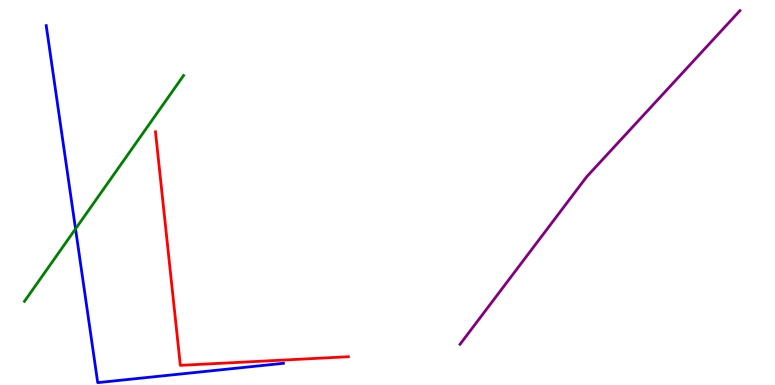[{'lines': ['blue', 'red'], 'intersections': []}, {'lines': ['green', 'red'], 'intersections': []}, {'lines': ['purple', 'red'], 'intersections': []}, {'lines': ['blue', 'green'], 'intersections': [{'x': 0.975, 'y': 4.06}]}, {'lines': ['blue', 'purple'], 'intersections': []}, {'lines': ['green', 'purple'], 'intersections': []}]